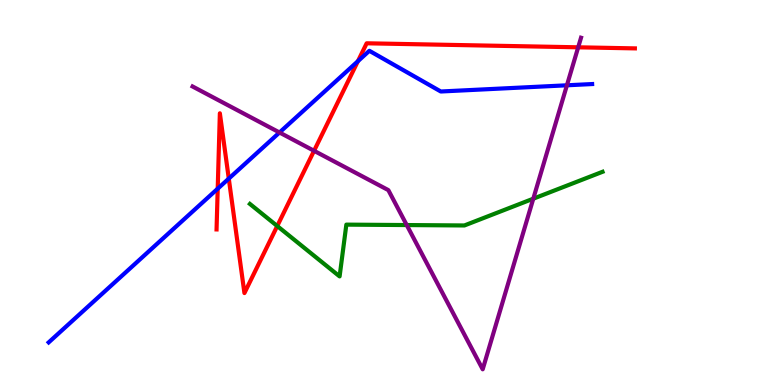[{'lines': ['blue', 'red'], 'intersections': [{'x': 2.81, 'y': 5.1}, {'x': 2.95, 'y': 5.36}, {'x': 4.62, 'y': 8.41}]}, {'lines': ['green', 'red'], 'intersections': [{'x': 3.58, 'y': 4.13}]}, {'lines': ['purple', 'red'], 'intersections': [{'x': 4.05, 'y': 6.08}, {'x': 7.46, 'y': 8.77}]}, {'lines': ['blue', 'green'], 'intersections': []}, {'lines': ['blue', 'purple'], 'intersections': [{'x': 3.61, 'y': 6.56}, {'x': 7.32, 'y': 7.78}]}, {'lines': ['green', 'purple'], 'intersections': [{'x': 5.25, 'y': 4.15}, {'x': 6.88, 'y': 4.84}]}]